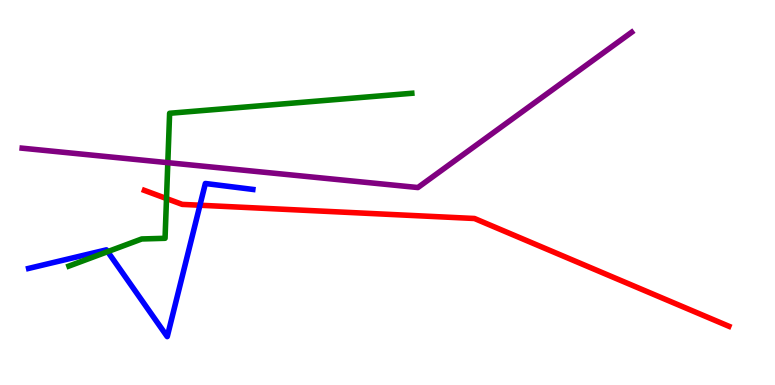[{'lines': ['blue', 'red'], 'intersections': [{'x': 2.58, 'y': 4.67}]}, {'lines': ['green', 'red'], 'intersections': [{'x': 2.15, 'y': 4.84}]}, {'lines': ['purple', 'red'], 'intersections': []}, {'lines': ['blue', 'green'], 'intersections': [{'x': 1.39, 'y': 3.46}]}, {'lines': ['blue', 'purple'], 'intersections': []}, {'lines': ['green', 'purple'], 'intersections': [{'x': 2.17, 'y': 5.77}]}]